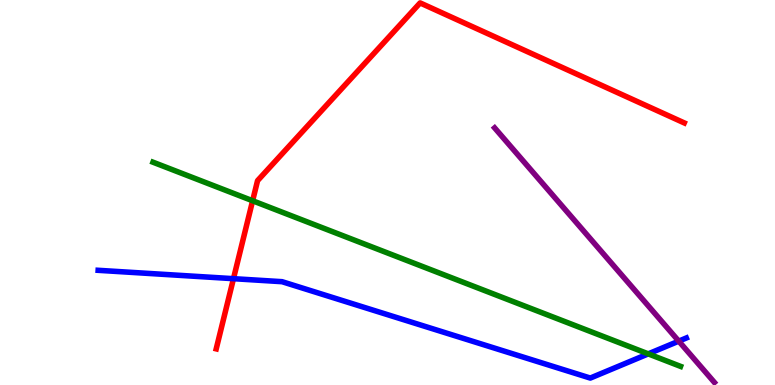[{'lines': ['blue', 'red'], 'intersections': [{'x': 3.01, 'y': 2.76}]}, {'lines': ['green', 'red'], 'intersections': [{'x': 3.26, 'y': 4.79}]}, {'lines': ['purple', 'red'], 'intersections': []}, {'lines': ['blue', 'green'], 'intersections': [{'x': 8.36, 'y': 0.808}]}, {'lines': ['blue', 'purple'], 'intersections': [{'x': 8.76, 'y': 1.14}]}, {'lines': ['green', 'purple'], 'intersections': []}]